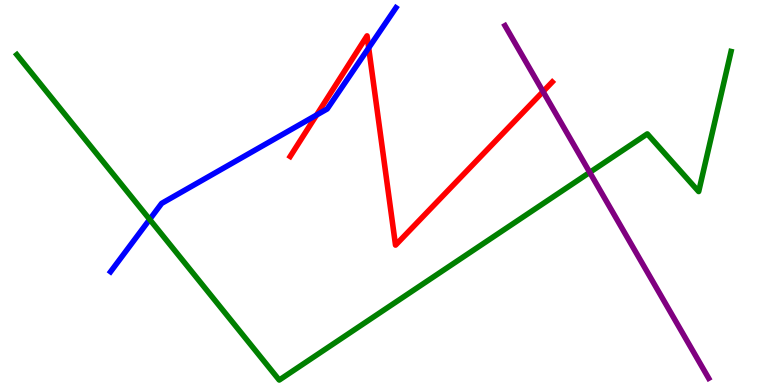[{'lines': ['blue', 'red'], 'intersections': [{'x': 4.08, 'y': 7.01}, {'x': 4.76, 'y': 8.76}]}, {'lines': ['green', 'red'], 'intersections': []}, {'lines': ['purple', 'red'], 'intersections': [{'x': 7.01, 'y': 7.62}]}, {'lines': ['blue', 'green'], 'intersections': [{'x': 1.93, 'y': 4.3}]}, {'lines': ['blue', 'purple'], 'intersections': []}, {'lines': ['green', 'purple'], 'intersections': [{'x': 7.61, 'y': 5.52}]}]